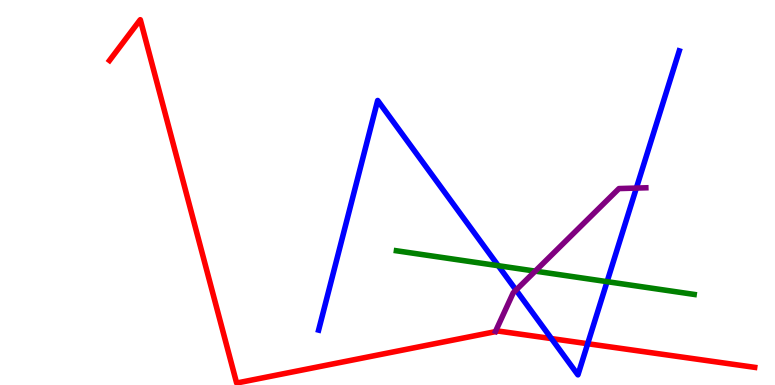[{'lines': ['blue', 'red'], 'intersections': [{'x': 7.12, 'y': 1.21}, {'x': 7.58, 'y': 1.07}]}, {'lines': ['green', 'red'], 'intersections': []}, {'lines': ['purple', 'red'], 'intersections': []}, {'lines': ['blue', 'green'], 'intersections': [{'x': 6.43, 'y': 3.1}, {'x': 7.83, 'y': 2.68}]}, {'lines': ['blue', 'purple'], 'intersections': [{'x': 6.66, 'y': 2.47}, {'x': 8.21, 'y': 5.12}]}, {'lines': ['green', 'purple'], 'intersections': [{'x': 6.91, 'y': 2.96}]}]